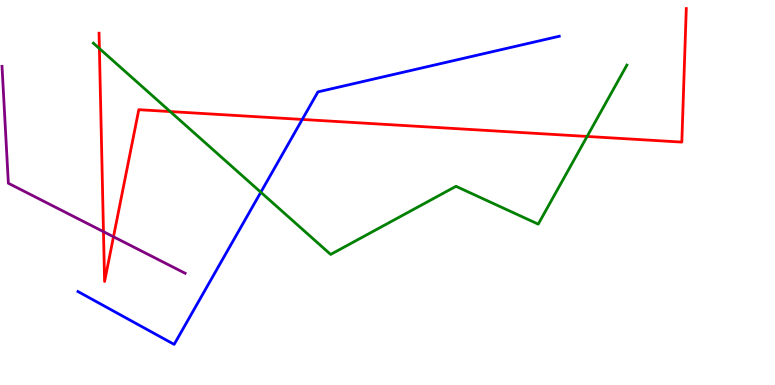[{'lines': ['blue', 'red'], 'intersections': [{'x': 3.9, 'y': 6.9}]}, {'lines': ['green', 'red'], 'intersections': [{'x': 1.28, 'y': 8.74}, {'x': 2.2, 'y': 7.1}, {'x': 7.58, 'y': 6.46}]}, {'lines': ['purple', 'red'], 'intersections': [{'x': 1.34, 'y': 3.98}, {'x': 1.46, 'y': 3.85}]}, {'lines': ['blue', 'green'], 'intersections': [{'x': 3.37, 'y': 5.01}]}, {'lines': ['blue', 'purple'], 'intersections': []}, {'lines': ['green', 'purple'], 'intersections': []}]